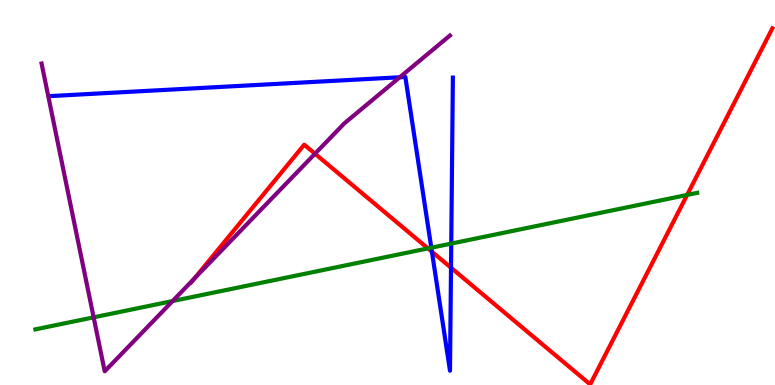[{'lines': ['blue', 'red'], 'intersections': [{'x': 5.57, 'y': 3.46}, {'x': 5.82, 'y': 3.05}]}, {'lines': ['green', 'red'], 'intersections': [{'x': 5.52, 'y': 3.55}, {'x': 8.87, 'y': 4.94}]}, {'lines': ['purple', 'red'], 'intersections': [{'x': 2.51, 'y': 2.76}, {'x': 4.06, 'y': 6.01}]}, {'lines': ['blue', 'green'], 'intersections': [{'x': 5.57, 'y': 3.57}, {'x': 5.82, 'y': 3.67}]}, {'lines': ['blue', 'purple'], 'intersections': [{'x': 5.16, 'y': 7.99}]}, {'lines': ['green', 'purple'], 'intersections': [{'x': 1.21, 'y': 1.76}, {'x': 2.23, 'y': 2.18}]}]